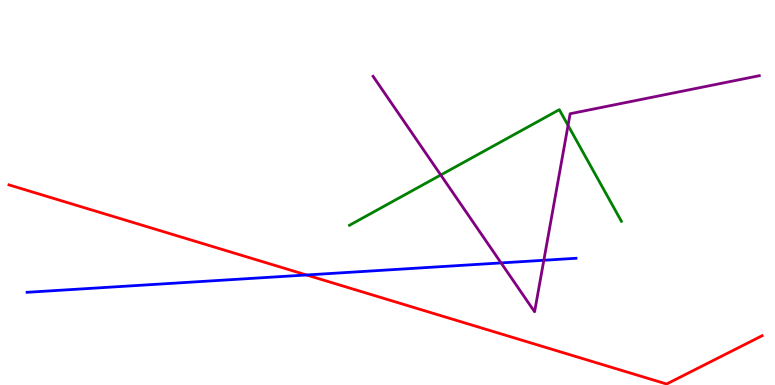[{'lines': ['blue', 'red'], 'intersections': [{'x': 3.95, 'y': 2.86}]}, {'lines': ['green', 'red'], 'intersections': []}, {'lines': ['purple', 'red'], 'intersections': []}, {'lines': ['blue', 'green'], 'intersections': []}, {'lines': ['blue', 'purple'], 'intersections': [{'x': 6.47, 'y': 3.17}, {'x': 7.02, 'y': 3.24}]}, {'lines': ['green', 'purple'], 'intersections': [{'x': 5.69, 'y': 5.45}, {'x': 7.33, 'y': 6.74}]}]